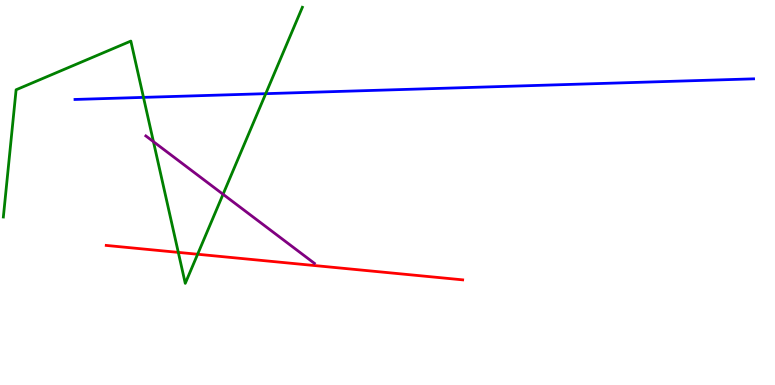[{'lines': ['blue', 'red'], 'intersections': []}, {'lines': ['green', 'red'], 'intersections': [{'x': 2.3, 'y': 3.44}, {'x': 2.55, 'y': 3.4}]}, {'lines': ['purple', 'red'], 'intersections': []}, {'lines': ['blue', 'green'], 'intersections': [{'x': 1.85, 'y': 7.47}, {'x': 3.43, 'y': 7.57}]}, {'lines': ['blue', 'purple'], 'intersections': []}, {'lines': ['green', 'purple'], 'intersections': [{'x': 1.98, 'y': 6.32}, {'x': 2.88, 'y': 4.95}]}]